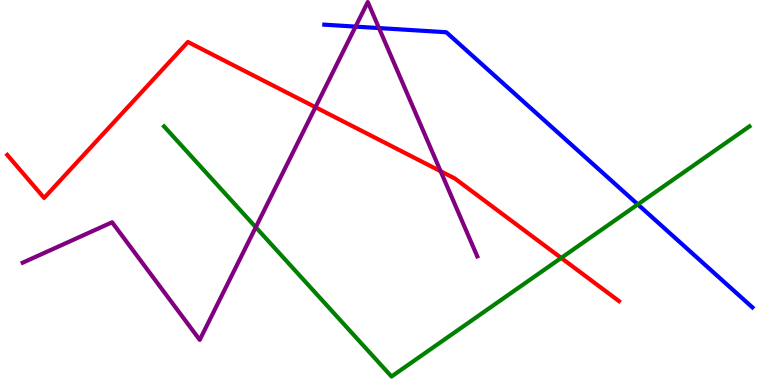[{'lines': ['blue', 'red'], 'intersections': []}, {'lines': ['green', 'red'], 'intersections': [{'x': 7.24, 'y': 3.3}]}, {'lines': ['purple', 'red'], 'intersections': [{'x': 4.07, 'y': 7.22}, {'x': 5.69, 'y': 5.55}]}, {'lines': ['blue', 'green'], 'intersections': [{'x': 8.23, 'y': 4.69}]}, {'lines': ['blue', 'purple'], 'intersections': [{'x': 4.59, 'y': 9.31}, {'x': 4.89, 'y': 9.27}]}, {'lines': ['green', 'purple'], 'intersections': [{'x': 3.3, 'y': 4.1}]}]